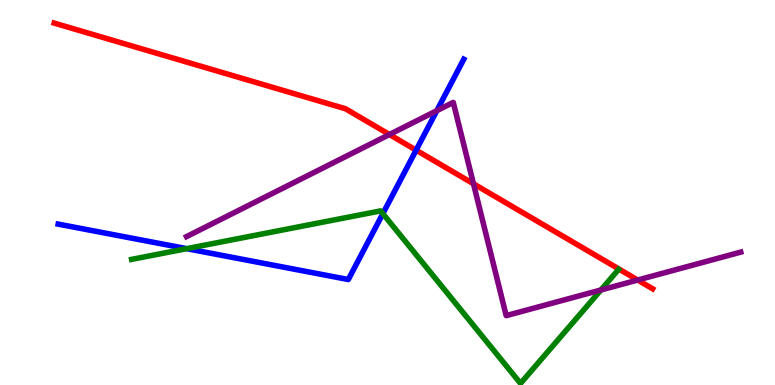[{'lines': ['blue', 'red'], 'intersections': [{'x': 5.37, 'y': 6.1}]}, {'lines': ['green', 'red'], 'intersections': []}, {'lines': ['purple', 'red'], 'intersections': [{'x': 5.02, 'y': 6.51}, {'x': 6.11, 'y': 5.23}, {'x': 8.23, 'y': 2.73}]}, {'lines': ['blue', 'green'], 'intersections': [{'x': 2.41, 'y': 3.54}, {'x': 4.94, 'y': 4.45}]}, {'lines': ['blue', 'purple'], 'intersections': [{'x': 5.64, 'y': 7.13}]}, {'lines': ['green', 'purple'], 'intersections': [{'x': 7.75, 'y': 2.47}]}]